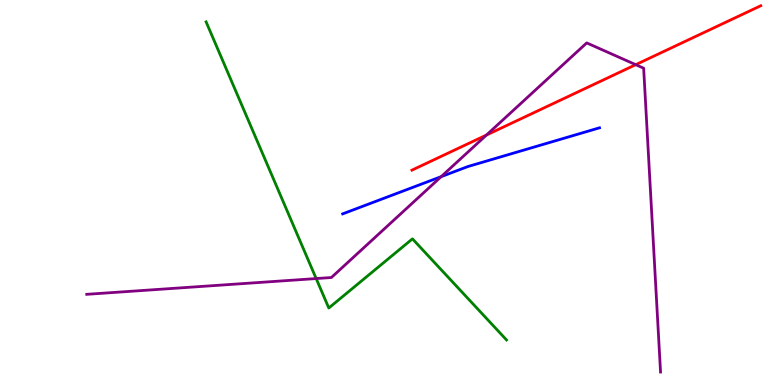[{'lines': ['blue', 'red'], 'intersections': []}, {'lines': ['green', 'red'], 'intersections': []}, {'lines': ['purple', 'red'], 'intersections': [{'x': 6.28, 'y': 6.49}, {'x': 8.2, 'y': 8.32}]}, {'lines': ['blue', 'green'], 'intersections': []}, {'lines': ['blue', 'purple'], 'intersections': [{'x': 5.69, 'y': 5.41}]}, {'lines': ['green', 'purple'], 'intersections': [{'x': 4.08, 'y': 2.76}]}]